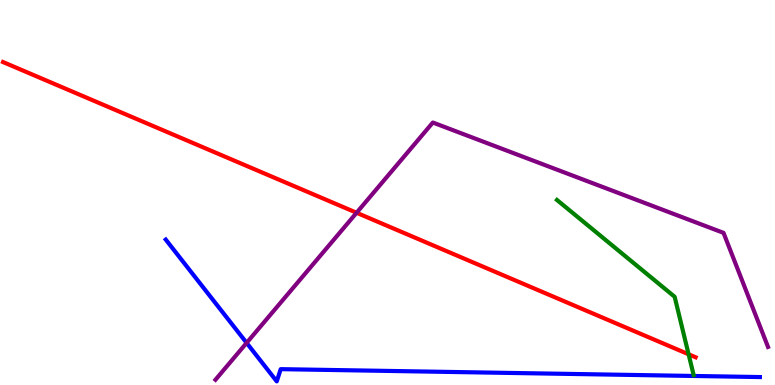[{'lines': ['blue', 'red'], 'intersections': []}, {'lines': ['green', 'red'], 'intersections': [{'x': 8.89, 'y': 0.798}]}, {'lines': ['purple', 'red'], 'intersections': [{'x': 4.6, 'y': 4.47}]}, {'lines': ['blue', 'green'], 'intersections': []}, {'lines': ['blue', 'purple'], 'intersections': [{'x': 3.18, 'y': 1.09}]}, {'lines': ['green', 'purple'], 'intersections': []}]